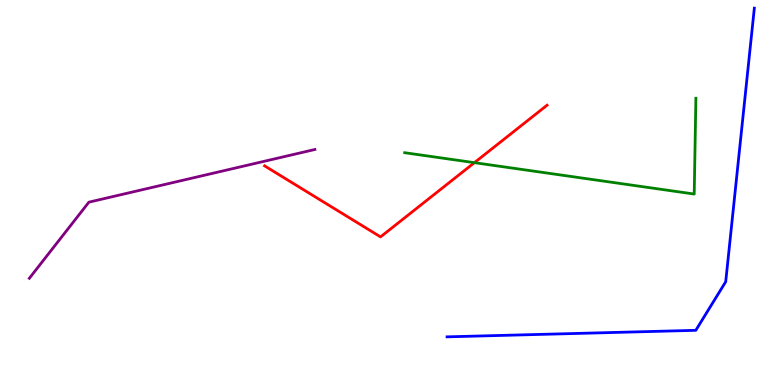[{'lines': ['blue', 'red'], 'intersections': []}, {'lines': ['green', 'red'], 'intersections': [{'x': 6.12, 'y': 5.77}]}, {'lines': ['purple', 'red'], 'intersections': []}, {'lines': ['blue', 'green'], 'intersections': []}, {'lines': ['blue', 'purple'], 'intersections': []}, {'lines': ['green', 'purple'], 'intersections': []}]